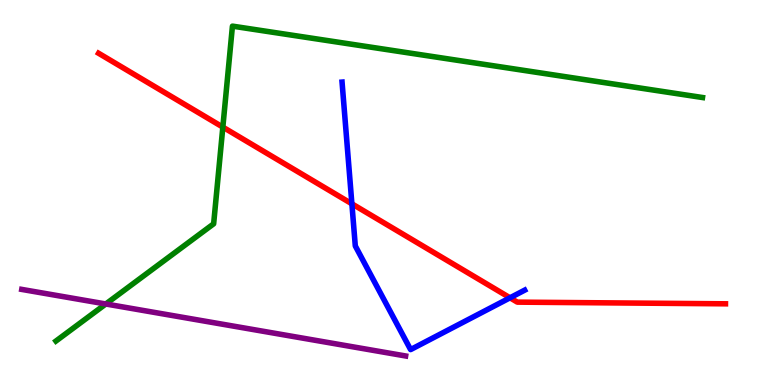[{'lines': ['blue', 'red'], 'intersections': [{'x': 4.54, 'y': 4.71}, {'x': 6.58, 'y': 2.26}]}, {'lines': ['green', 'red'], 'intersections': [{'x': 2.88, 'y': 6.7}]}, {'lines': ['purple', 'red'], 'intersections': []}, {'lines': ['blue', 'green'], 'intersections': []}, {'lines': ['blue', 'purple'], 'intersections': []}, {'lines': ['green', 'purple'], 'intersections': [{'x': 1.37, 'y': 2.1}]}]